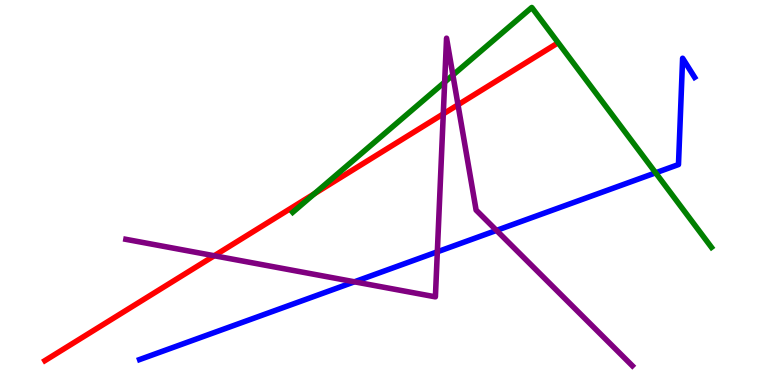[{'lines': ['blue', 'red'], 'intersections': []}, {'lines': ['green', 'red'], 'intersections': [{'x': 4.06, 'y': 4.97}]}, {'lines': ['purple', 'red'], 'intersections': [{'x': 2.76, 'y': 3.36}, {'x': 5.72, 'y': 7.04}, {'x': 5.91, 'y': 7.28}]}, {'lines': ['blue', 'green'], 'intersections': [{'x': 8.46, 'y': 5.51}]}, {'lines': ['blue', 'purple'], 'intersections': [{'x': 4.57, 'y': 2.68}, {'x': 5.64, 'y': 3.46}, {'x': 6.41, 'y': 4.02}]}, {'lines': ['green', 'purple'], 'intersections': [{'x': 5.74, 'y': 7.87}, {'x': 5.84, 'y': 8.05}]}]